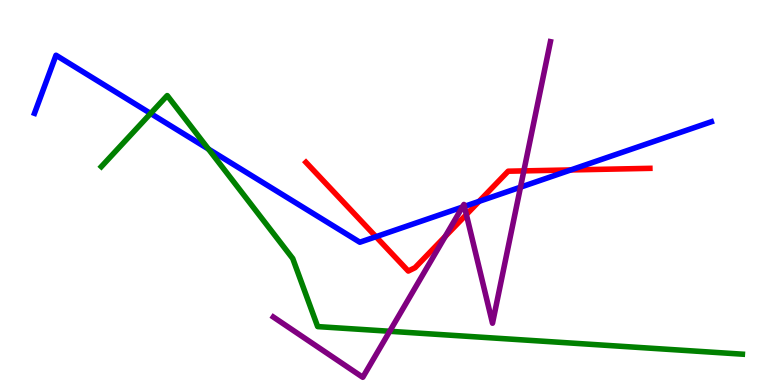[{'lines': ['blue', 'red'], 'intersections': [{'x': 4.85, 'y': 3.85}, {'x': 6.18, 'y': 4.77}, {'x': 7.37, 'y': 5.59}]}, {'lines': ['green', 'red'], 'intersections': []}, {'lines': ['purple', 'red'], 'intersections': [{'x': 5.74, 'y': 3.86}, {'x': 6.02, 'y': 4.43}, {'x': 6.76, 'y': 5.56}]}, {'lines': ['blue', 'green'], 'intersections': [{'x': 1.94, 'y': 7.05}, {'x': 2.69, 'y': 6.13}]}, {'lines': ['blue', 'purple'], 'intersections': [{'x': 5.97, 'y': 4.62}, {'x': 5.99, 'y': 4.64}, {'x': 6.72, 'y': 5.14}]}, {'lines': ['green', 'purple'], 'intersections': [{'x': 5.03, 'y': 1.4}]}]